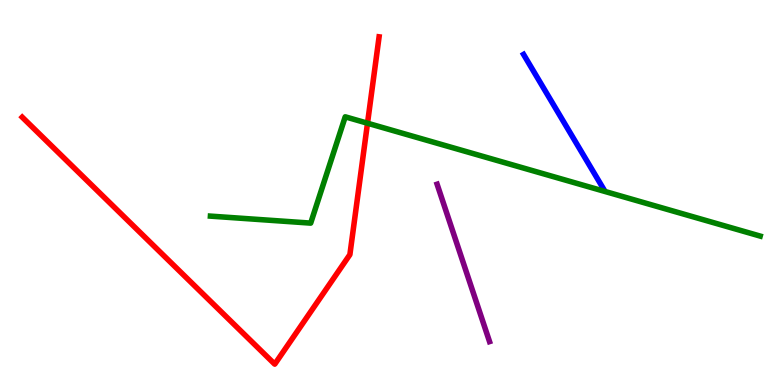[{'lines': ['blue', 'red'], 'intersections': []}, {'lines': ['green', 'red'], 'intersections': [{'x': 4.74, 'y': 6.8}]}, {'lines': ['purple', 'red'], 'intersections': []}, {'lines': ['blue', 'green'], 'intersections': []}, {'lines': ['blue', 'purple'], 'intersections': []}, {'lines': ['green', 'purple'], 'intersections': []}]